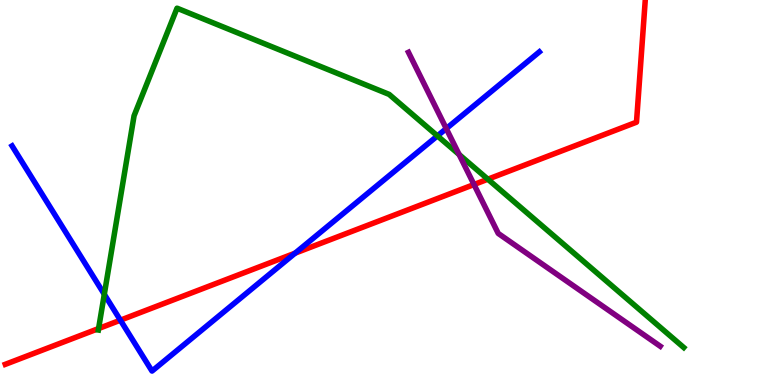[{'lines': ['blue', 'red'], 'intersections': [{'x': 1.55, 'y': 1.68}, {'x': 3.81, 'y': 3.42}]}, {'lines': ['green', 'red'], 'intersections': [{'x': 1.27, 'y': 1.47}, {'x': 6.29, 'y': 5.35}]}, {'lines': ['purple', 'red'], 'intersections': [{'x': 6.12, 'y': 5.21}]}, {'lines': ['blue', 'green'], 'intersections': [{'x': 1.35, 'y': 2.36}, {'x': 5.64, 'y': 6.47}]}, {'lines': ['blue', 'purple'], 'intersections': [{'x': 5.76, 'y': 6.66}]}, {'lines': ['green', 'purple'], 'intersections': [{'x': 5.92, 'y': 5.99}]}]